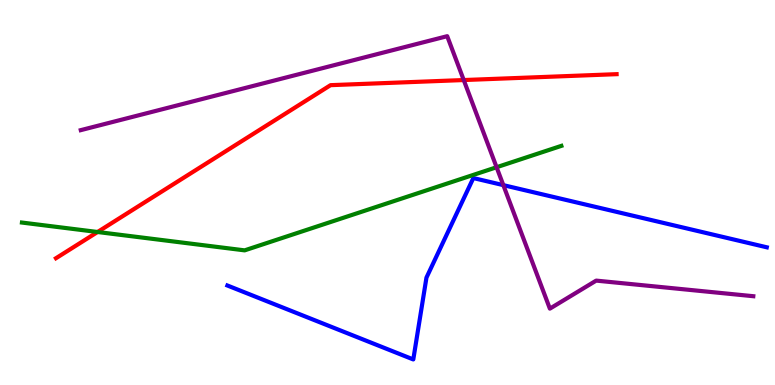[{'lines': ['blue', 'red'], 'intersections': []}, {'lines': ['green', 'red'], 'intersections': [{'x': 1.26, 'y': 3.97}]}, {'lines': ['purple', 'red'], 'intersections': [{'x': 5.98, 'y': 7.92}]}, {'lines': ['blue', 'green'], 'intersections': []}, {'lines': ['blue', 'purple'], 'intersections': [{'x': 6.49, 'y': 5.19}]}, {'lines': ['green', 'purple'], 'intersections': [{'x': 6.41, 'y': 5.66}]}]